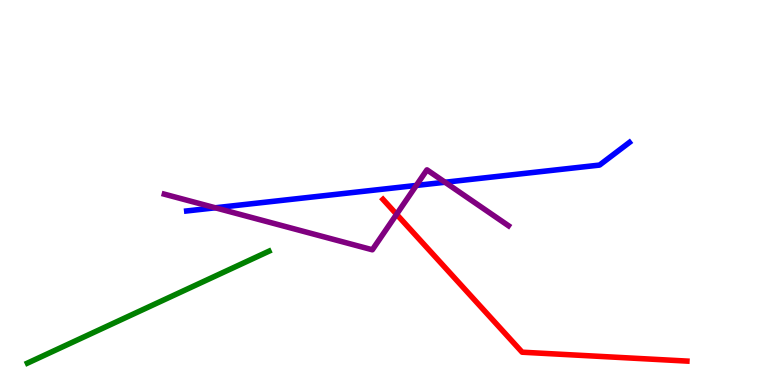[{'lines': ['blue', 'red'], 'intersections': []}, {'lines': ['green', 'red'], 'intersections': []}, {'lines': ['purple', 'red'], 'intersections': [{'x': 5.12, 'y': 4.43}]}, {'lines': ['blue', 'green'], 'intersections': []}, {'lines': ['blue', 'purple'], 'intersections': [{'x': 2.78, 'y': 4.6}, {'x': 5.37, 'y': 5.18}, {'x': 5.74, 'y': 5.27}]}, {'lines': ['green', 'purple'], 'intersections': []}]